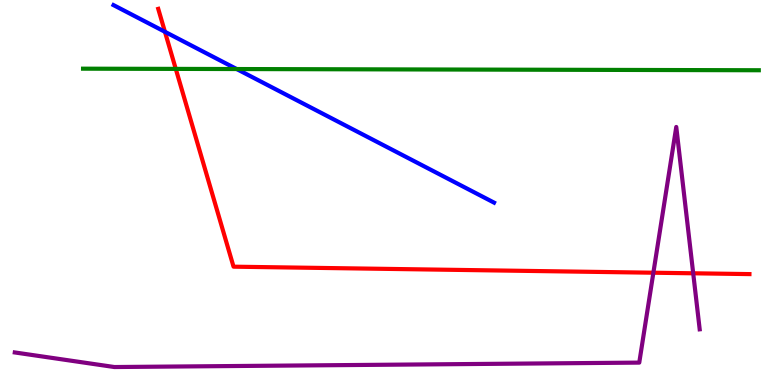[{'lines': ['blue', 'red'], 'intersections': [{'x': 2.13, 'y': 9.17}]}, {'lines': ['green', 'red'], 'intersections': [{'x': 2.27, 'y': 8.21}]}, {'lines': ['purple', 'red'], 'intersections': [{'x': 8.43, 'y': 2.92}, {'x': 8.94, 'y': 2.9}]}, {'lines': ['blue', 'green'], 'intersections': [{'x': 3.05, 'y': 8.21}]}, {'lines': ['blue', 'purple'], 'intersections': []}, {'lines': ['green', 'purple'], 'intersections': []}]